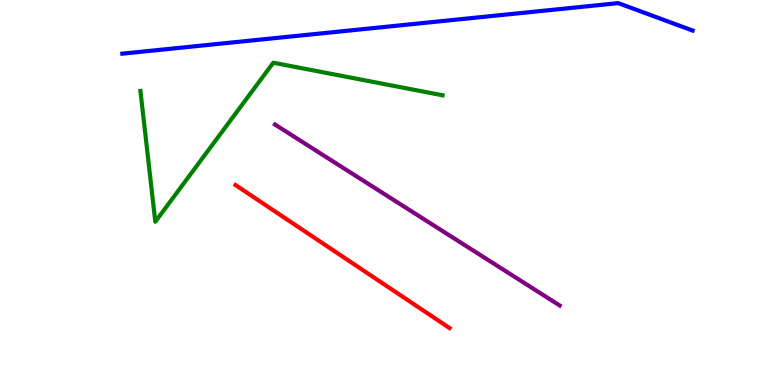[{'lines': ['blue', 'red'], 'intersections': []}, {'lines': ['green', 'red'], 'intersections': []}, {'lines': ['purple', 'red'], 'intersections': []}, {'lines': ['blue', 'green'], 'intersections': []}, {'lines': ['blue', 'purple'], 'intersections': []}, {'lines': ['green', 'purple'], 'intersections': []}]